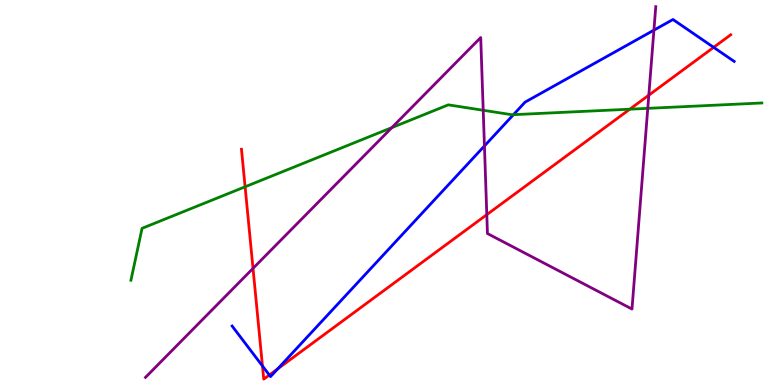[{'lines': ['blue', 'red'], 'intersections': [{'x': 3.39, 'y': 0.494}, {'x': 3.48, 'y': 0.259}, {'x': 3.58, 'y': 0.42}, {'x': 9.21, 'y': 8.77}]}, {'lines': ['green', 'red'], 'intersections': [{'x': 3.16, 'y': 5.15}, {'x': 8.13, 'y': 7.16}]}, {'lines': ['purple', 'red'], 'intersections': [{'x': 3.26, 'y': 3.03}, {'x': 6.28, 'y': 4.42}, {'x': 8.37, 'y': 7.53}]}, {'lines': ['blue', 'green'], 'intersections': [{'x': 6.63, 'y': 7.02}]}, {'lines': ['blue', 'purple'], 'intersections': [{'x': 6.25, 'y': 6.21}, {'x': 8.44, 'y': 9.22}]}, {'lines': ['green', 'purple'], 'intersections': [{'x': 5.06, 'y': 6.69}, {'x': 6.24, 'y': 7.14}, {'x': 8.36, 'y': 7.19}]}]